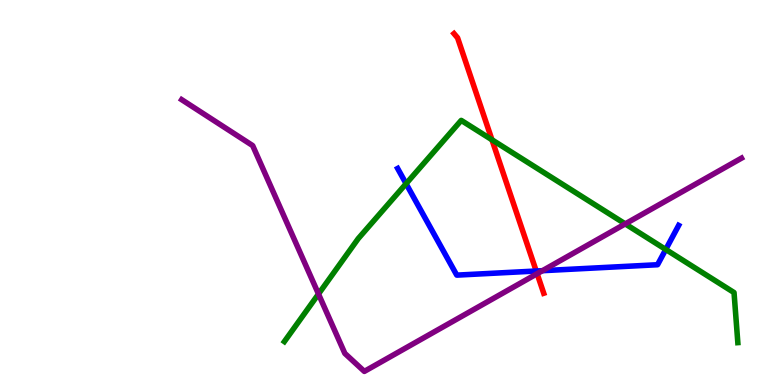[{'lines': ['blue', 'red'], 'intersections': [{'x': 6.92, 'y': 2.96}]}, {'lines': ['green', 'red'], 'intersections': [{'x': 6.35, 'y': 6.37}]}, {'lines': ['purple', 'red'], 'intersections': [{'x': 6.93, 'y': 2.89}]}, {'lines': ['blue', 'green'], 'intersections': [{'x': 5.24, 'y': 5.23}, {'x': 8.59, 'y': 3.52}]}, {'lines': ['blue', 'purple'], 'intersections': [{'x': 7.0, 'y': 2.97}]}, {'lines': ['green', 'purple'], 'intersections': [{'x': 4.11, 'y': 2.36}, {'x': 8.07, 'y': 4.18}]}]